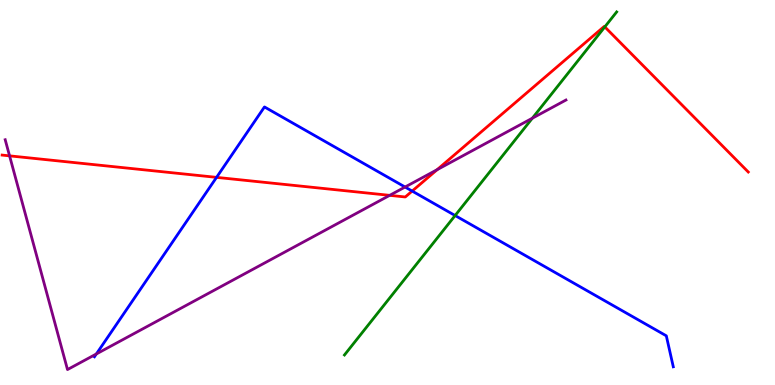[{'lines': ['blue', 'red'], 'intersections': [{'x': 2.79, 'y': 5.39}, {'x': 5.32, 'y': 5.04}]}, {'lines': ['green', 'red'], 'intersections': [{'x': 7.8, 'y': 9.3}]}, {'lines': ['purple', 'red'], 'intersections': [{'x': 0.123, 'y': 5.95}, {'x': 5.03, 'y': 4.93}, {'x': 5.64, 'y': 5.59}]}, {'lines': ['blue', 'green'], 'intersections': [{'x': 5.87, 'y': 4.4}]}, {'lines': ['blue', 'purple'], 'intersections': [{'x': 1.24, 'y': 0.806}, {'x': 5.23, 'y': 5.14}]}, {'lines': ['green', 'purple'], 'intersections': [{'x': 6.87, 'y': 6.93}]}]